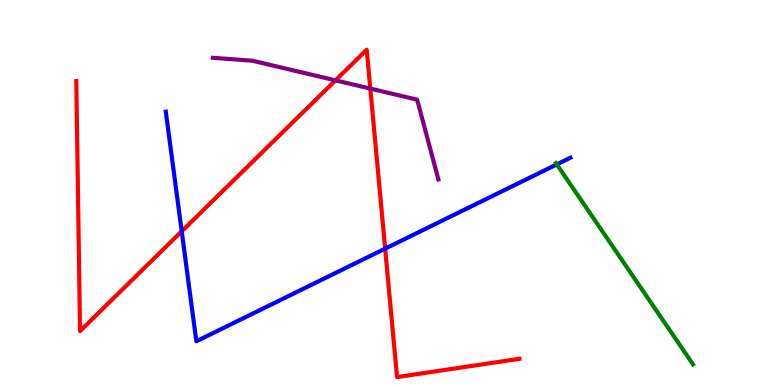[{'lines': ['blue', 'red'], 'intersections': [{'x': 2.34, 'y': 3.99}, {'x': 4.97, 'y': 3.54}]}, {'lines': ['green', 'red'], 'intersections': []}, {'lines': ['purple', 'red'], 'intersections': [{'x': 4.33, 'y': 7.91}, {'x': 4.78, 'y': 7.7}]}, {'lines': ['blue', 'green'], 'intersections': [{'x': 7.18, 'y': 5.73}]}, {'lines': ['blue', 'purple'], 'intersections': []}, {'lines': ['green', 'purple'], 'intersections': []}]